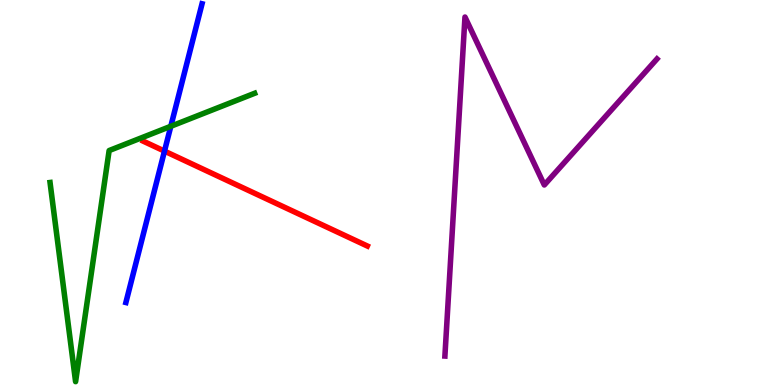[{'lines': ['blue', 'red'], 'intersections': [{'x': 2.12, 'y': 6.07}]}, {'lines': ['green', 'red'], 'intersections': []}, {'lines': ['purple', 'red'], 'intersections': []}, {'lines': ['blue', 'green'], 'intersections': [{'x': 2.2, 'y': 6.72}]}, {'lines': ['blue', 'purple'], 'intersections': []}, {'lines': ['green', 'purple'], 'intersections': []}]